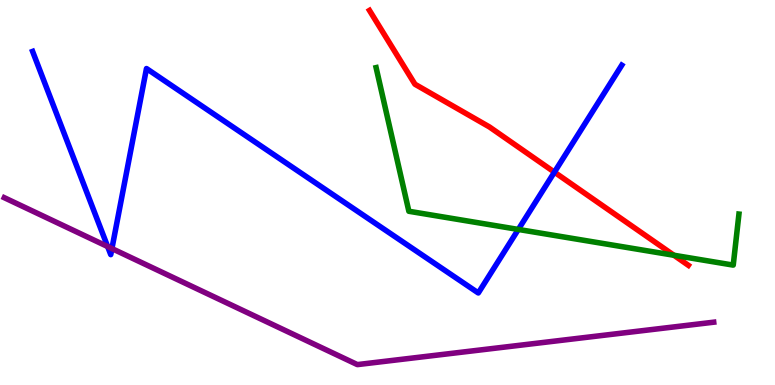[{'lines': ['blue', 'red'], 'intersections': [{'x': 7.15, 'y': 5.53}]}, {'lines': ['green', 'red'], 'intersections': [{'x': 8.7, 'y': 3.37}]}, {'lines': ['purple', 'red'], 'intersections': []}, {'lines': ['blue', 'green'], 'intersections': [{'x': 6.69, 'y': 4.04}]}, {'lines': ['blue', 'purple'], 'intersections': [{'x': 1.39, 'y': 3.6}, {'x': 1.44, 'y': 3.54}]}, {'lines': ['green', 'purple'], 'intersections': []}]